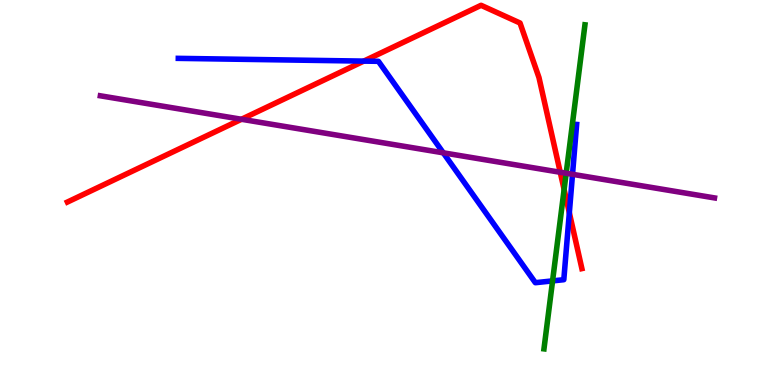[{'lines': ['blue', 'red'], 'intersections': [{'x': 4.69, 'y': 8.41}, {'x': 7.35, 'y': 4.47}]}, {'lines': ['green', 'red'], 'intersections': [{'x': 7.28, 'y': 5.08}]}, {'lines': ['purple', 'red'], 'intersections': [{'x': 3.12, 'y': 6.9}, {'x': 7.23, 'y': 5.53}]}, {'lines': ['blue', 'green'], 'intersections': [{'x': 7.13, 'y': 2.7}]}, {'lines': ['blue', 'purple'], 'intersections': [{'x': 5.72, 'y': 6.03}, {'x': 7.39, 'y': 5.47}]}, {'lines': ['green', 'purple'], 'intersections': [{'x': 7.31, 'y': 5.5}]}]